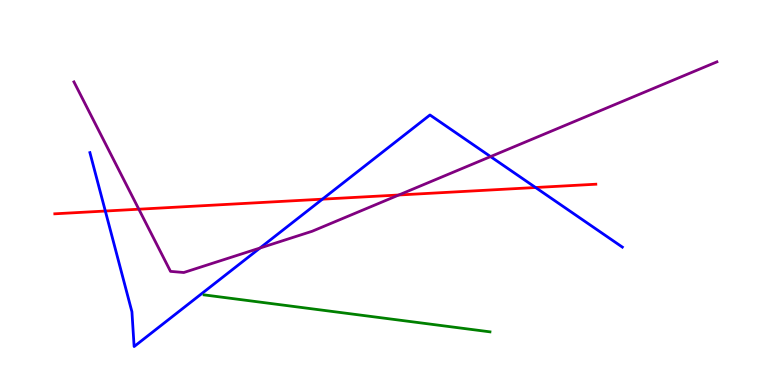[{'lines': ['blue', 'red'], 'intersections': [{'x': 1.36, 'y': 4.52}, {'x': 4.16, 'y': 4.83}, {'x': 6.91, 'y': 5.13}]}, {'lines': ['green', 'red'], 'intersections': []}, {'lines': ['purple', 'red'], 'intersections': [{'x': 1.79, 'y': 4.57}, {'x': 5.15, 'y': 4.94}]}, {'lines': ['blue', 'green'], 'intersections': []}, {'lines': ['blue', 'purple'], 'intersections': [{'x': 3.35, 'y': 3.56}, {'x': 6.33, 'y': 5.93}]}, {'lines': ['green', 'purple'], 'intersections': []}]